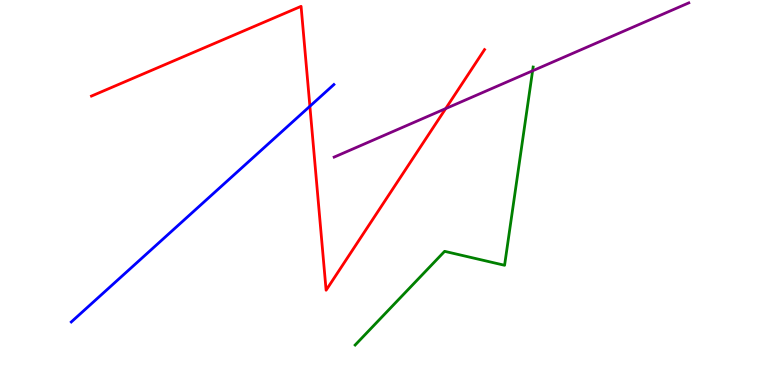[{'lines': ['blue', 'red'], 'intersections': [{'x': 4.0, 'y': 7.24}]}, {'lines': ['green', 'red'], 'intersections': []}, {'lines': ['purple', 'red'], 'intersections': [{'x': 5.75, 'y': 7.18}]}, {'lines': ['blue', 'green'], 'intersections': []}, {'lines': ['blue', 'purple'], 'intersections': []}, {'lines': ['green', 'purple'], 'intersections': [{'x': 6.87, 'y': 8.16}]}]